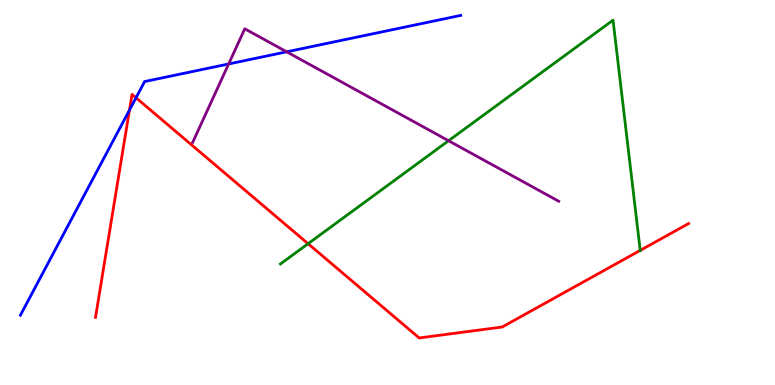[{'lines': ['blue', 'red'], 'intersections': [{'x': 1.67, 'y': 7.14}, {'x': 1.75, 'y': 7.46}]}, {'lines': ['green', 'red'], 'intersections': [{'x': 3.98, 'y': 3.67}, {'x': 8.26, 'y': 3.5}]}, {'lines': ['purple', 'red'], 'intersections': []}, {'lines': ['blue', 'green'], 'intersections': []}, {'lines': ['blue', 'purple'], 'intersections': [{'x': 2.95, 'y': 8.34}, {'x': 3.7, 'y': 8.65}]}, {'lines': ['green', 'purple'], 'intersections': [{'x': 5.79, 'y': 6.34}]}]